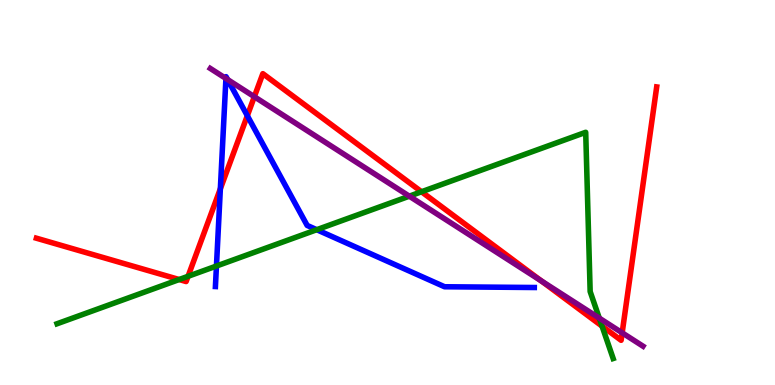[{'lines': ['blue', 'red'], 'intersections': [{'x': 2.84, 'y': 5.1}, {'x': 3.19, 'y': 6.99}]}, {'lines': ['green', 'red'], 'intersections': [{'x': 2.31, 'y': 2.74}, {'x': 2.43, 'y': 2.82}, {'x': 5.44, 'y': 5.02}, {'x': 7.77, 'y': 1.53}]}, {'lines': ['purple', 'red'], 'intersections': [{'x': 3.28, 'y': 7.49}, {'x': 6.98, 'y': 2.7}, {'x': 8.03, 'y': 1.36}]}, {'lines': ['blue', 'green'], 'intersections': [{'x': 2.79, 'y': 3.09}, {'x': 4.09, 'y': 4.03}]}, {'lines': ['blue', 'purple'], 'intersections': [{'x': 2.92, 'y': 7.96}, {'x': 2.94, 'y': 7.93}]}, {'lines': ['green', 'purple'], 'intersections': [{'x': 5.28, 'y': 4.9}, {'x': 7.73, 'y': 1.74}]}]